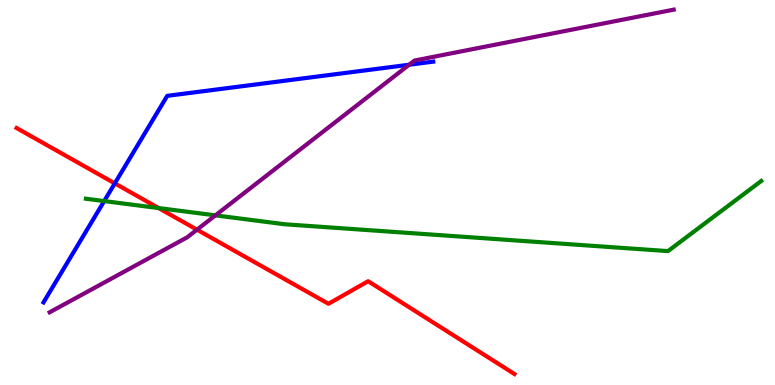[{'lines': ['blue', 'red'], 'intersections': [{'x': 1.48, 'y': 5.24}]}, {'lines': ['green', 'red'], 'intersections': [{'x': 2.05, 'y': 4.6}]}, {'lines': ['purple', 'red'], 'intersections': [{'x': 2.54, 'y': 4.03}]}, {'lines': ['blue', 'green'], 'intersections': [{'x': 1.34, 'y': 4.78}]}, {'lines': ['blue', 'purple'], 'intersections': [{'x': 5.28, 'y': 8.32}]}, {'lines': ['green', 'purple'], 'intersections': [{'x': 2.78, 'y': 4.41}]}]